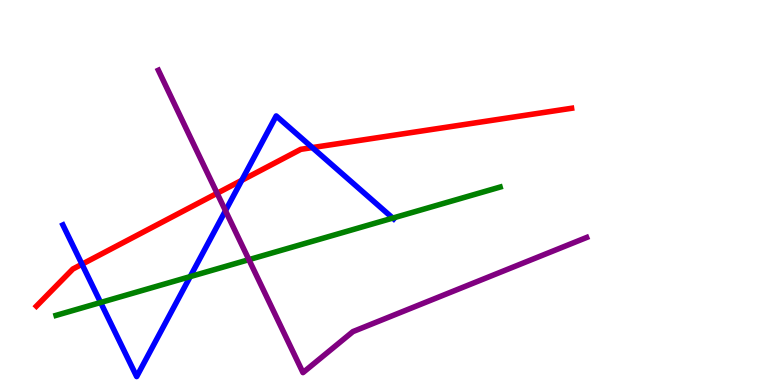[{'lines': ['blue', 'red'], 'intersections': [{'x': 1.06, 'y': 3.14}, {'x': 3.12, 'y': 5.32}, {'x': 4.03, 'y': 6.17}]}, {'lines': ['green', 'red'], 'intersections': []}, {'lines': ['purple', 'red'], 'intersections': [{'x': 2.8, 'y': 4.98}]}, {'lines': ['blue', 'green'], 'intersections': [{'x': 1.3, 'y': 2.14}, {'x': 2.45, 'y': 2.82}, {'x': 5.07, 'y': 4.34}]}, {'lines': ['blue', 'purple'], 'intersections': [{'x': 2.91, 'y': 4.53}]}, {'lines': ['green', 'purple'], 'intersections': [{'x': 3.21, 'y': 3.26}]}]